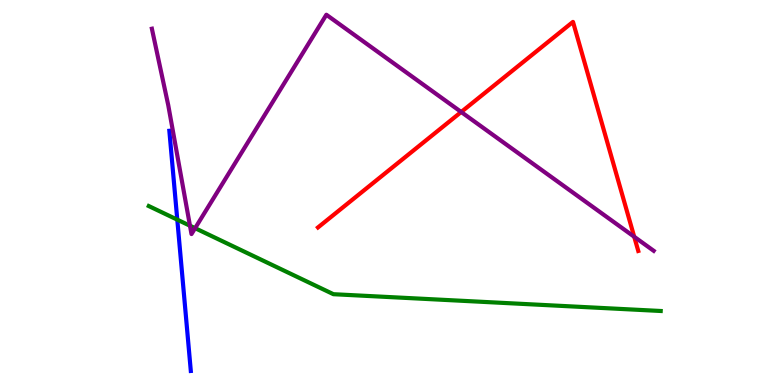[{'lines': ['blue', 'red'], 'intersections': []}, {'lines': ['green', 'red'], 'intersections': []}, {'lines': ['purple', 'red'], 'intersections': [{'x': 5.95, 'y': 7.09}, {'x': 8.18, 'y': 3.85}]}, {'lines': ['blue', 'green'], 'intersections': [{'x': 2.29, 'y': 4.29}]}, {'lines': ['blue', 'purple'], 'intersections': []}, {'lines': ['green', 'purple'], 'intersections': [{'x': 2.45, 'y': 4.14}, {'x': 2.52, 'y': 4.07}]}]